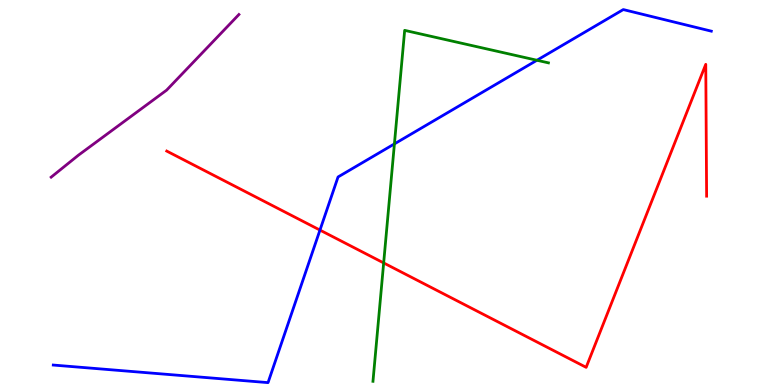[{'lines': ['blue', 'red'], 'intersections': [{'x': 4.13, 'y': 4.02}]}, {'lines': ['green', 'red'], 'intersections': [{'x': 4.95, 'y': 3.17}]}, {'lines': ['purple', 'red'], 'intersections': []}, {'lines': ['blue', 'green'], 'intersections': [{'x': 5.09, 'y': 6.26}, {'x': 6.93, 'y': 8.43}]}, {'lines': ['blue', 'purple'], 'intersections': []}, {'lines': ['green', 'purple'], 'intersections': []}]